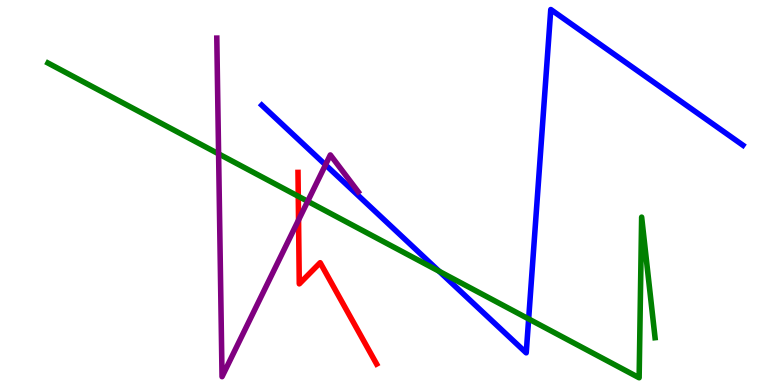[{'lines': ['blue', 'red'], 'intersections': []}, {'lines': ['green', 'red'], 'intersections': [{'x': 3.85, 'y': 4.9}]}, {'lines': ['purple', 'red'], 'intersections': [{'x': 3.85, 'y': 4.29}]}, {'lines': ['blue', 'green'], 'intersections': [{'x': 5.67, 'y': 2.95}, {'x': 6.82, 'y': 1.72}]}, {'lines': ['blue', 'purple'], 'intersections': [{'x': 4.2, 'y': 5.72}]}, {'lines': ['green', 'purple'], 'intersections': [{'x': 2.82, 'y': 6.0}, {'x': 3.97, 'y': 4.77}]}]